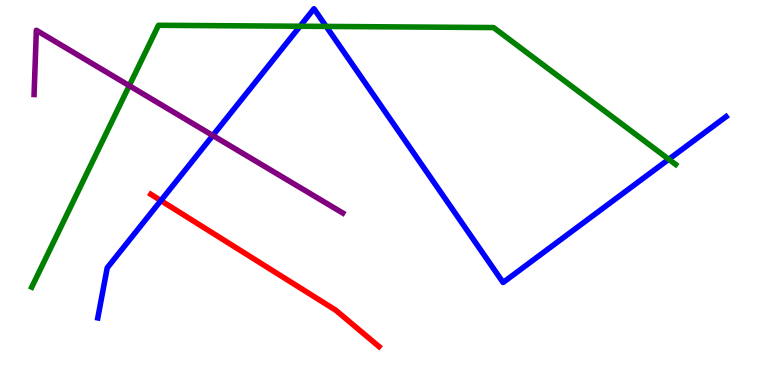[{'lines': ['blue', 'red'], 'intersections': [{'x': 2.08, 'y': 4.79}]}, {'lines': ['green', 'red'], 'intersections': []}, {'lines': ['purple', 'red'], 'intersections': []}, {'lines': ['blue', 'green'], 'intersections': [{'x': 3.87, 'y': 9.32}, {'x': 4.21, 'y': 9.31}, {'x': 8.63, 'y': 5.86}]}, {'lines': ['blue', 'purple'], 'intersections': [{'x': 2.75, 'y': 6.48}]}, {'lines': ['green', 'purple'], 'intersections': [{'x': 1.67, 'y': 7.77}]}]